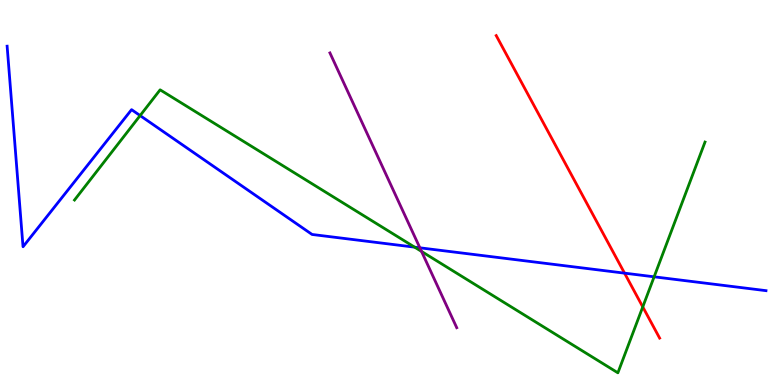[{'lines': ['blue', 'red'], 'intersections': [{'x': 8.06, 'y': 2.91}]}, {'lines': ['green', 'red'], 'intersections': [{'x': 8.29, 'y': 2.03}]}, {'lines': ['purple', 'red'], 'intersections': []}, {'lines': ['blue', 'green'], 'intersections': [{'x': 1.81, 'y': 7.0}, {'x': 5.35, 'y': 3.58}, {'x': 8.44, 'y': 2.81}]}, {'lines': ['blue', 'purple'], 'intersections': [{'x': 5.42, 'y': 3.56}]}, {'lines': ['green', 'purple'], 'intersections': [{'x': 5.44, 'y': 3.47}]}]